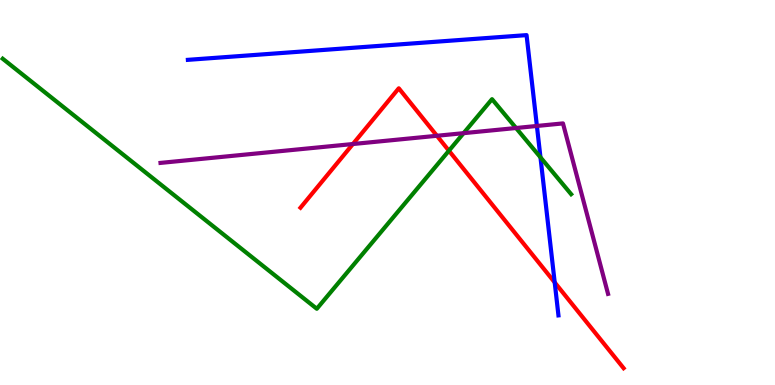[{'lines': ['blue', 'red'], 'intersections': [{'x': 7.16, 'y': 2.66}]}, {'lines': ['green', 'red'], 'intersections': [{'x': 5.79, 'y': 6.09}]}, {'lines': ['purple', 'red'], 'intersections': [{'x': 4.55, 'y': 6.26}, {'x': 5.64, 'y': 6.47}]}, {'lines': ['blue', 'green'], 'intersections': [{'x': 6.97, 'y': 5.91}]}, {'lines': ['blue', 'purple'], 'intersections': [{'x': 6.93, 'y': 6.73}]}, {'lines': ['green', 'purple'], 'intersections': [{'x': 5.98, 'y': 6.54}, {'x': 6.66, 'y': 6.68}]}]